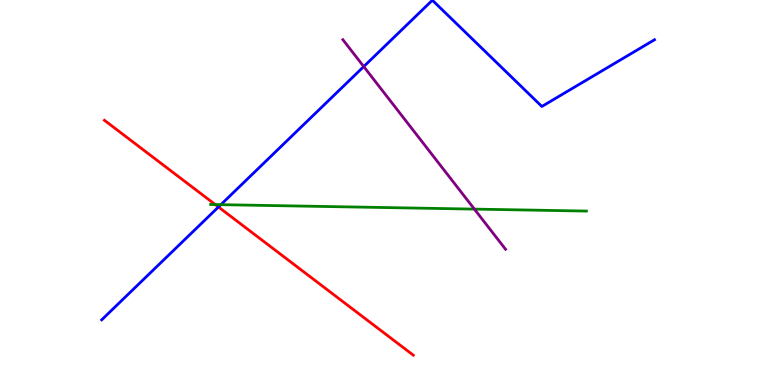[{'lines': ['blue', 'red'], 'intersections': [{'x': 2.82, 'y': 4.62}]}, {'lines': ['green', 'red'], 'intersections': [{'x': 2.78, 'y': 4.69}]}, {'lines': ['purple', 'red'], 'intersections': []}, {'lines': ['blue', 'green'], 'intersections': [{'x': 2.85, 'y': 4.68}]}, {'lines': ['blue', 'purple'], 'intersections': [{'x': 4.69, 'y': 8.27}]}, {'lines': ['green', 'purple'], 'intersections': [{'x': 6.12, 'y': 4.57}]}]